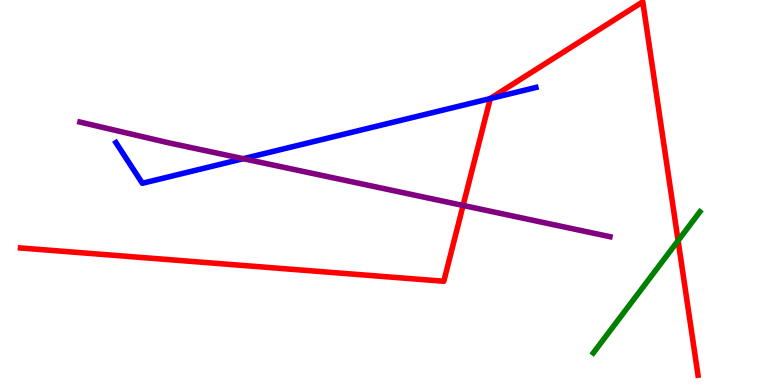[{'lines': ['blue', 'red'], 'intersections': [{'x': 6.33, 'y': 7.44}]}, {'lines': ['green', 'red'], 'intersections': [{'x': 8.75, 'y': 3.75}]}, {'lines': ['purple', 'red'], 'intersections': [{'x': 5.98, 'y': 4.66}]}, {'lines': ['blue', 'green'], 'intersections': []}, {'lines': ['blue', 'purple'], 'intersections': [{'x': 3.14, 'y': 5.88}]}, {'lines': ['green', 'purple'], 'intersections': []}]